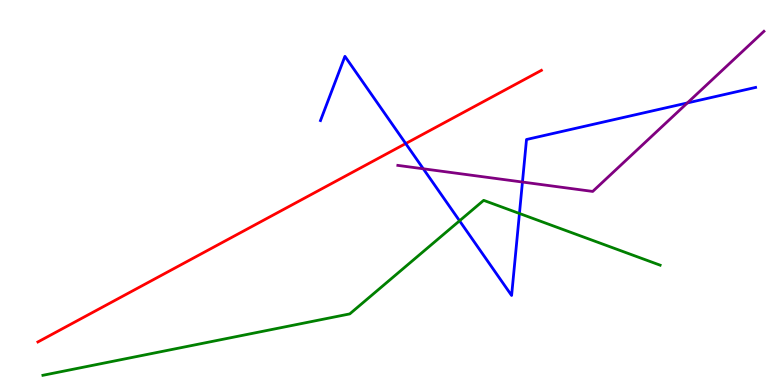[{'lines': ['blue', 'red'], 'intersections': [{'x': 5.23, 'y': 6.27}]}, {'lines': ['green', 'red'], 'intersections': []}, {'lines': ['purple', 'red'], 'intersections': []}, {'lines': ['blue', 'green'], 'intersections': [{'x': 5.93, 'y': 4.26}, {'x': 6.7, 'y': 4.45}]}, {'lines': ['blue', 'purple'], 'intersections': [{'x': 5.46, 'y': 5.62}, {'x': 6.74, 'y': 5.27}, {'x': 8.87, 'y': 7.33}]}, {'lines': ['green', 'purple'], 'intersections': []}]